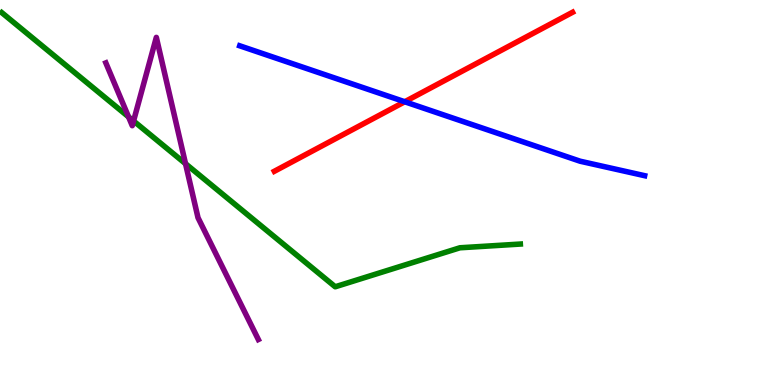[{'lines': ['blue', 'red'], 'intersections': [{'x': 5.22, 'y': 7.36}]}, {'lines': ['green', 'red'], 'intersections': []}, {'lines': ['purple', 'red'], 'intersections': []}, {'lines': ['blue', 'green'], 'intersections': []}, {'lines': ['blue', 'purple'], 'intersections': []}, {'lines': ['green', 'purple'], 'intersections': [{'x': 1.66, 'y': 6.96}, {'x': 1.72, 'y': 6.86}, {'x': 2.39, 'y': 5.75}]}]